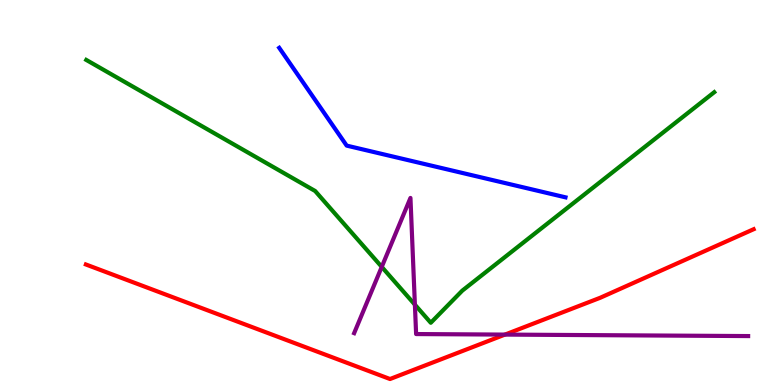[{'lines': ['blue', 'red'], 'intersections': []}, {'lines': ['green', 'red'], 'intersections': []}, {'lines': ['purple', 'red'], 'intersections': [{'x': 6.52, 'y': 1.31}]}, {'lines': ['blue', 'green'], 'intersections': []}, {'lines': ['blue', 'purple'], 'intersections': []}, {'lines': ['green', 'purple'], 'intersections': [{'x': 4.93, 'y': 3.07}, {'x': 5.35, 'y': 2.09}]}]